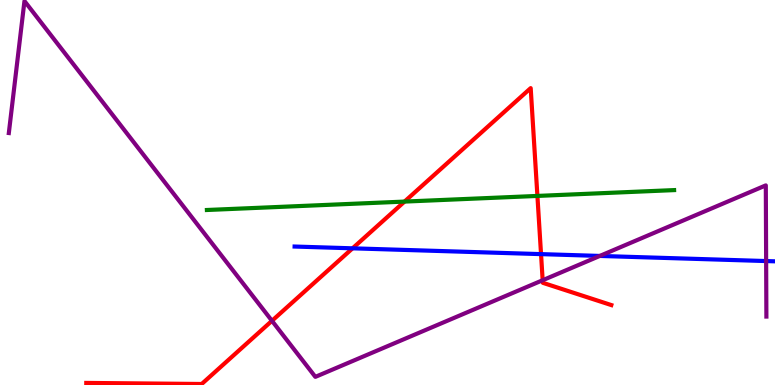[{'lines': ['blue', 'red'], 'intersections': [{'x': 4.55, 'y': 3.55}, {'x': 6.98, 'y': 3.4}]}, {'lines': ['green', 'red'], 'intersections': [{'x': 5.22, 'y': 4.76}, {'x': 6.93, 'y': 4.91}]}, {'lines': ['purple', 'red'], 'intersections': [{'x': 3.51, 'y': 1.67}, {'x': 7.0, 'y': 2.72}]}, {'lines': ['blue', 'green'], 'intersections': []}, {'lines': ['blue', 'purple'], 'intersections': [{'x': 7.74, 'y': 3.35}, {'x': 9.89, 'y': 3.22}]}, {'lines': ['green', 'purple'], 'intersections': []}]